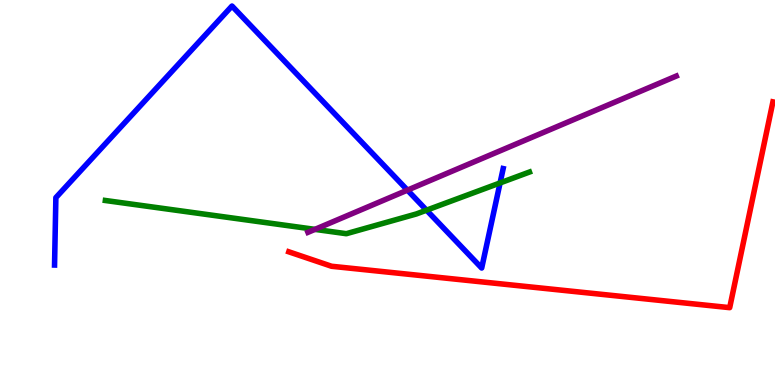[{'lines': ['blue', 'red'], 'intersections': []}, {'lines': ['green', 'red'], 'intersections': []}, {'lines': ['purple', 'red'], 'intersections': []}, {'lines': ['blue', 'green'], 'intersections': [{'x': 5.5, 'y': 4.54}, {'x': 6.45, 'y': 5.25}]}, {'lines': ['blue', 'purple'], 'intersections': [{'x': 5.26, 'y': 5.06}]}, {'lines': ['green', 'purple'], 'intersections': [{'x': 4.06, 'y': 4.04}]}]